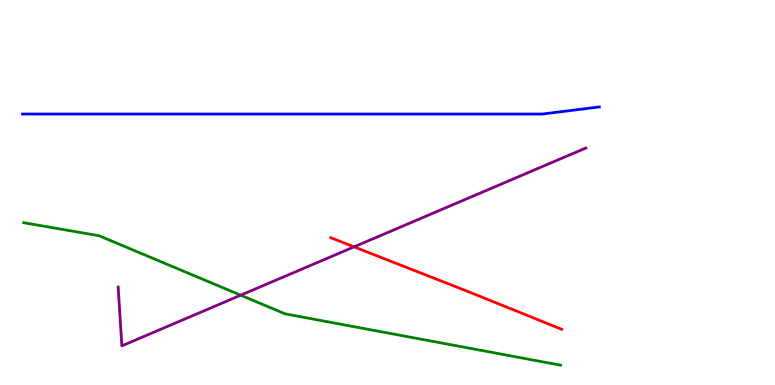[{'lines': ['blue', 'red'], 'intersections': []}, {'lines': ['green', 'red'], 'intersections': []}, {'lines': ['purple', 'red'], 'intersections': [{'x': 4.57, 'y': 3.59}]}, {'lines': ['blue', 'green'], 'intersections': []}, {'lines': ['blue', 'purple'], 'intersections': []}, {'lines': ['green', 'purple'], 'intersections': [{'x': 3.11, 'y': 2.33}]}]